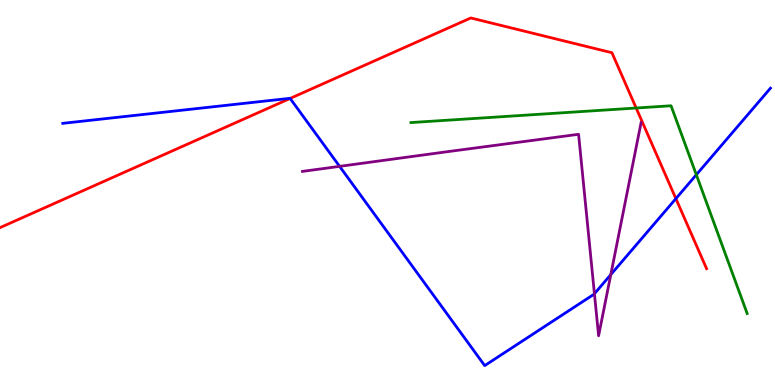[{'lines': ['blue', 'red'], 'intersections': [{'x': 3.74, 'y': 7.44}, {'x': 8.72, 'y': 4.84}]}, {'lines': ['green', 'red'], 'intersections': [{'x': 8.21, 'y': 7.19}]}, {'lines': ['purple', 'red'], 'intersections': []}, {'lines': ['blue', 'green'], 'intersections': [{'x': 8.98, 'y': 5.46}]}, {'lines': ['blue', 'purple'], 'intersections': [{'x': 4.38, 'y': 5.68}, {'x': 7.67, 'y': 2.37}, {'x': 7.88, 'y': 2.87}]}, {'lines': ['green', 'purple'], 'intersections': []}]